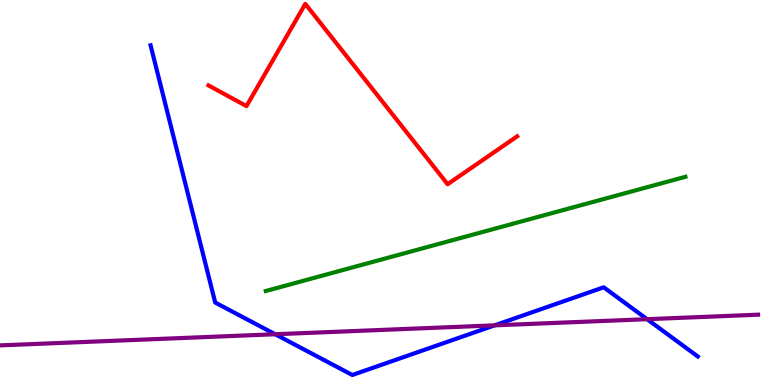[{'lines': ['blue', 'red'], 'intersections': []}, {'lines': ['green', 'red'], 'intersections': []}, {'lines': ['purple', 'red'], 'intersections': []}, {'lines': ['blue', 'green'], 'intersections': []}, {'lines': ['blue', 'purple'], 'intersections': [{'x': 3.55, 'y': 1.32}, {'x': 6.38, 'y': 1.55}, {'x': 8.35, 'y': 1.71}]}, {'lines': ['green', 'purple'], 'intersections': []}]